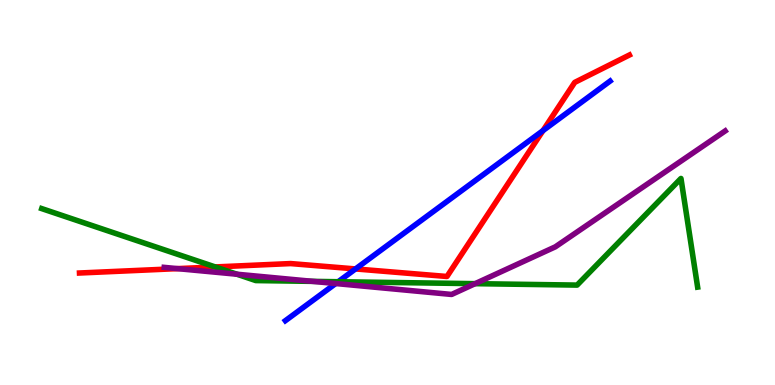[{'lines': ['blue', 'red'], 'intersections': [{'x': 4.59, 'y': 3.01}, {'x': 7.01, 'y': 6.61}]}, {'lines': ['green', 'red'], 'intersections': [{'x': 2.78, 'y': 3.07}]}, {'lines': ['purple', 'red'], 'intersections': [{'x': 2.29, 'y': 3.02}]}, {'lines': ['blue', 'green'], 'intersections': [{'x': 4.36, 'y': 2.68}]}, {'lines': ['blue', 'purple'], 'intersections': [{'x': 4.33, 'y': 2.64}]}, {'lines': ['green', 'purple'], 'intersections': [{'x': 3.06, 'y': 2.88}, {'x': 4.04, 'y': 2.69}, {'x': 6.13, 'y': 2.63}]}]